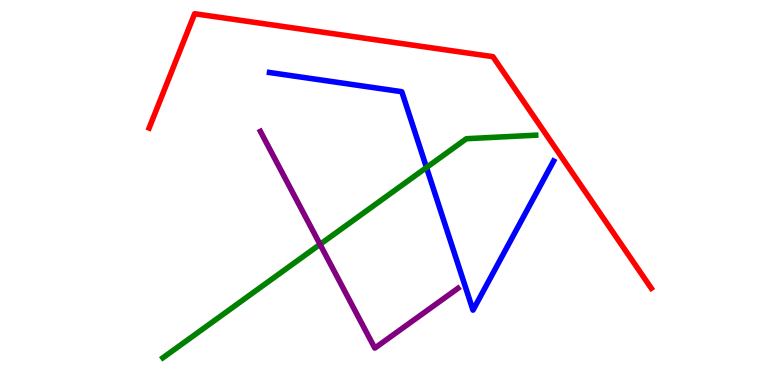[{'lines': ['blue', 'red'], 'intersections': []}, {'lines': ['green', 'red'], 'intersections': []}, {'lines': ['purple', 'red'], 'intersections': []}, {'lines': ['blue', 'green'], 'intersections': [{'x': 5.5, 'y': 5.65}]}, {'lines': ['blue', 'purple'], 'intersections': []}, {'lines': ['green', 'purple'], 'intersections': [{'x': 4.13, 'y': 3.65}]}]